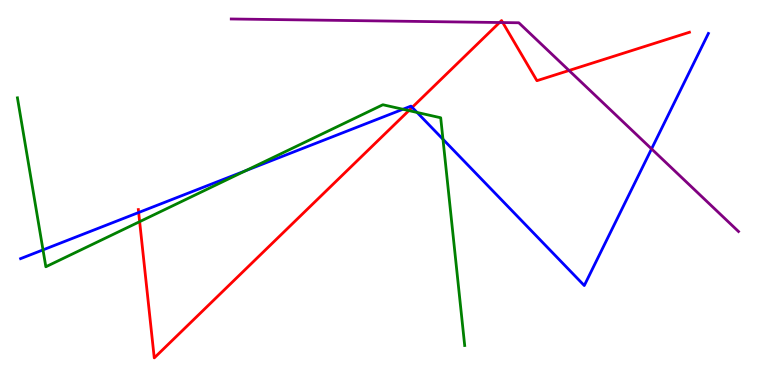[{'lines': ['blue', 'red'], 'intersections': [{'x': 1.79, 'y': 4.48}, {'x': 5.32, 'y': 7.21}]}, {'lines': ['green', 'red'], 'intersections': [{'x': 1.8, 'y': 4.24}, {'x': 5.28, 'y': 7.13}]}, {'lines': ['purple', 'red'], 'intersections': [{'x': 6.45, 'y': 9.42}, {'x': 6.49, 'y': 9.41}, {'x': 7.34, 'y': 8.17}]}, {'lines': ['blue', 'green'], 'intersections': [{'x': 0.555, 'y': 3.51}, {'x': 3.17, 'y': 5.57}, {'x': 5.2, 'y': 7.16}, {'x': 5.38, 'y': 7.08}, {'x': 5.72, 'y': 6.38}]}, {'lines': ['blue', 'purple'], 'intersections': [{'x': 8.41, 'y': 6.13}]}, {'lines': ['green', 'purple'], 'intersections': []}]